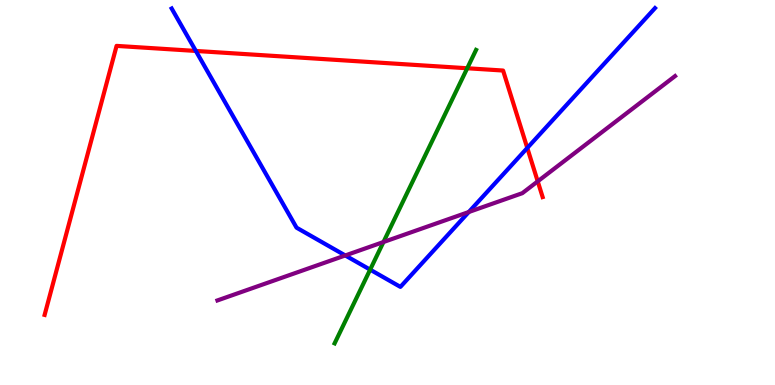[{'lines': ['blue', 'red'], 'intersections': [{'x': 2.53, 'y': 8.68}, {'x': 6.8, 'y': 6.16}]}, {'lines': ['green', 'red'], 'intersections': [{'x': 6.03, 'y': 8.23}]}, {'lines': ['purple', 'red'], 'intersections': [{'x': 6.94, 'y': 5.29}]}, {'lines': ['blue', 'green'], 'intersections': [{'x': 4.78, 'y': 3.0}]}, {'lines': ['blue', 'purple'], 'intersections': [{'x': 4.46, 'y': 3.36}, {'x': 6.05, 'y': 4.49}]}, {'lines': ['green', 'purple'], 'intersections': [{'x': 4.95, 'y': 3.71}]}]